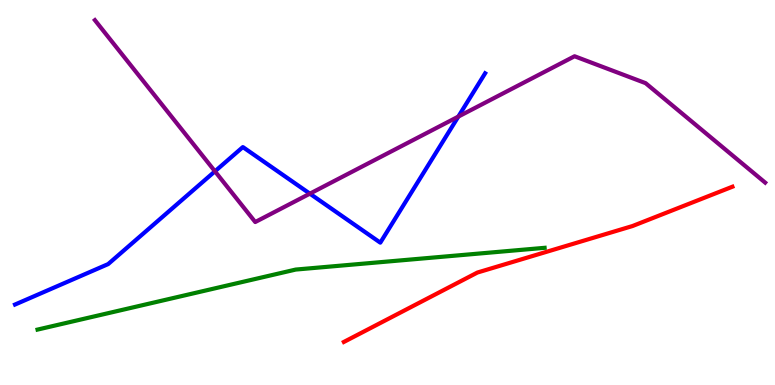[{'lines': ['blue', 'red'], 'intersections': []}, {'lines': ['green', 'red'], 'intersections': []}, {'lines': ['purple', 'red'], 'intersections': []}, {'lines': ['blue', 'green'], 'intersections': []}, {'lines': ['blue', 'purple'], 'intersections': [{'x': 2.77, 'y': 5.55}, {'x': 4.0, 'y': 4.97}, {'x': 5.91, 'y': 6.97}]}, {'lines': ['green', 'purple'], 'intersections': []}]